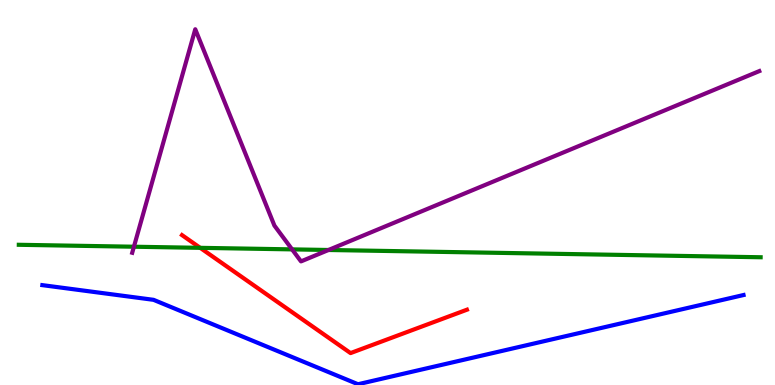[{'lines': ['blue', 'red'], 'intersections': []}, {'lines': ['green', 'red'], 'intersections': [{'x': 2.58, 'y': 3.56}]}, {'lines': ['purple', 'red'], 'intersections': []}, {'lines': ['blue', 'green'], 'intersections': []}, {'lines': ['blue', 'purple'], 'intersections': []}, {'lines': ['green', 'purple'], 'intersections': [{'x': 1.73, 'y': 3.59}, {'x': 3.77, 'y': 3.52}, {'x': 4.24, 'y': 3.51}]}]